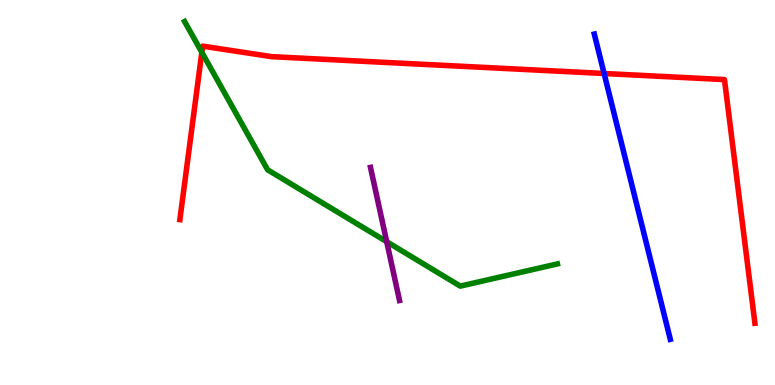[{'lines': ['blue', 'red'], 'intersections': [{'x': 7.8, 'y': 8.09}]}, {'lines': ['green', 'red'], 'intersections': [{'x': 2.6, 'y': 8.64}]}, {'lines': ['purple', 'red'], 'intersections': []}, {'lines': ['blue', 'green'], 'intersections': []}, {'lines': ['blue', 'purple'], 'intersections': []}, {'lines': ['green', 'purple'], 'intersections': [{'x': 4.99, 'y': 3.72}]}]